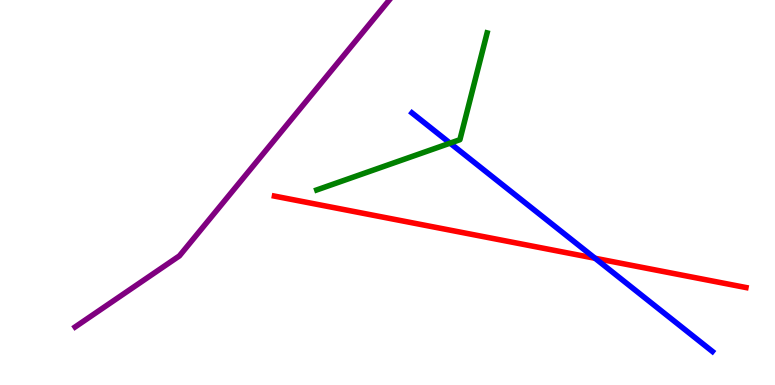[{'lines': ['blue', 'red'], 'intersections': [{'x': 7.68, 'y': 3.29}]}, {'lines': ['green', 'red'], 'intersections': []}, {'lines': ['purple', 'red'], 'intersections': []}, {'lines': ['blue', 'green'], 'intersections': [{'x': 5.81, 'y': 6.28}]}, {'lines': ['blue', 'purple'], 'intersections': []}, {'lines': ['green', 'purple'], 'intersections': []}]